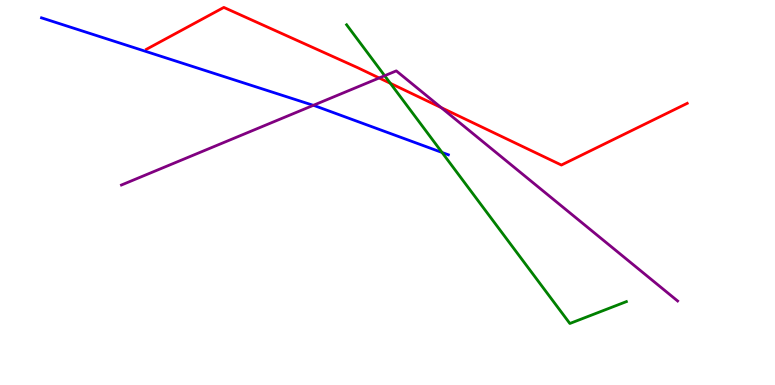[{'lines': ['blue', 'red'], 'intersections': []}, {'lines': ['green', 'red'], 'intersections': [{'x': 5.04, 'y': 7.84}]}, {'lines': ['purple', 'red'], 'intersections': [{'x': 4.89, 'y': 7.97}, {'x': 5.69, 'y': 7.21}]}, {'lines': ['blue', 'green'], 'intersections': [{'x': 5.7, 'y': 6.04}]}, {'lines': ['blue', 'purple'], 'intersections': [{'x': 4.04, 'y': 7.26}]}, {'lines': ['green', 'purple'], 'intersections': [{'x': 4.96, 'y': 8.03}]}]